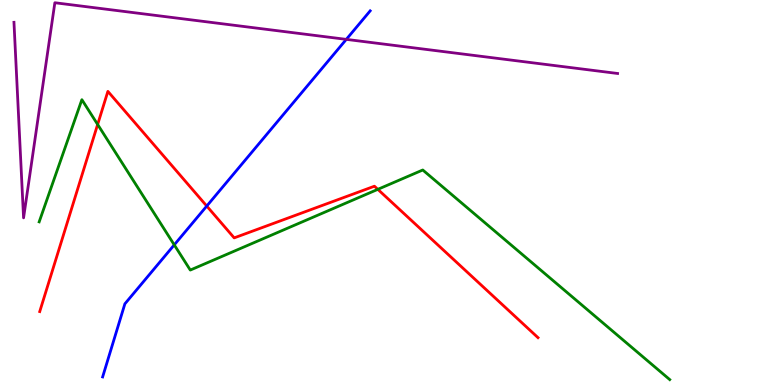[{'lines': ['blue', 'red'], 'intersections': [{'x': 2.67, 'y': 4.65}]}, {'lines': ['green', 'red'], 'intersections': [{'x': 1.26, 'y': 6.77}, {'x': 4.88, 'y': 5.08}]}, {'lines': ['purple', 'red'], 'intersections': []}, {'lines': ['blue', 'green'], 'intersections': [{'x': 2.25, 'y': 3.64}]}, {'lines': ['blue', 'purple'], 'intersections': [{'x': 4.47, 'y': 8.98}]}, {'lines': ['green', 'purple'], 'intersections': []}]